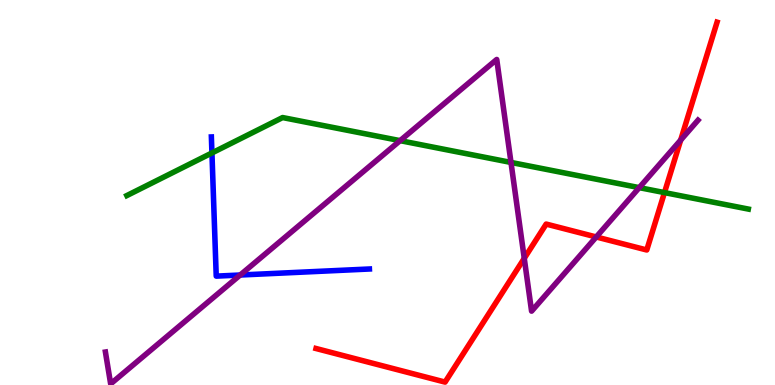[{'lines': ['blue', 'red'], 'intersections': []}, {'lines': ['green', 'red'], 'intersections': [{'x': 8.57, 'y': 5.0}]}, {'lines': ['purple', 'red'], 'intersections': [{'x': 6.76, 'y': 3.29}, {'x': 7.69, 'y': 3.84}, {'x': 8.78, 'y': 6.36}]}, {'lines': ['blue', 'green'], 'intersections': [{'x': 2.73, 'y': 6.03}]}, {'lines': ['blue', 'purple'], 'intersections': [{'x': 3.1, 'y': 2.86}]}, {'lines': ['green', 'purple'], 'intersections': [{'x': 5.16, 'y': 6.35}, {'x': 6.59, 'y': 5.78}, {'x': 8.25, 'y': 5.13}]}]